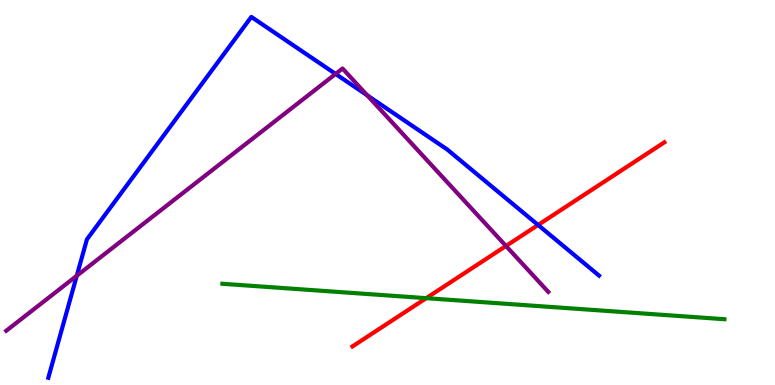[{'lines': ['blue', 'red'], 'intersections': [{'x': 6.94, 'y': 4.16}]}, {'lines': ['green', 'red'], 'intersections': [{'x': 5.5, 'y': 2.26}]}, {'lines': ['purple', 'red'], 'intersections': [{'x': 6.53, 'y': 3.61}]}, {'lines': ['blue', 'green'], 'intersections': []}, {'lines': ['blue', 'purple'], 'intersections': [{'x': 0.991, 'y': 2.84}, {'x': 4.33, 'y': 8.08}, {'x': 4.74, 'y': 7.52}]}, {'lines': ['green', 'purple'], 'intersections': []}]